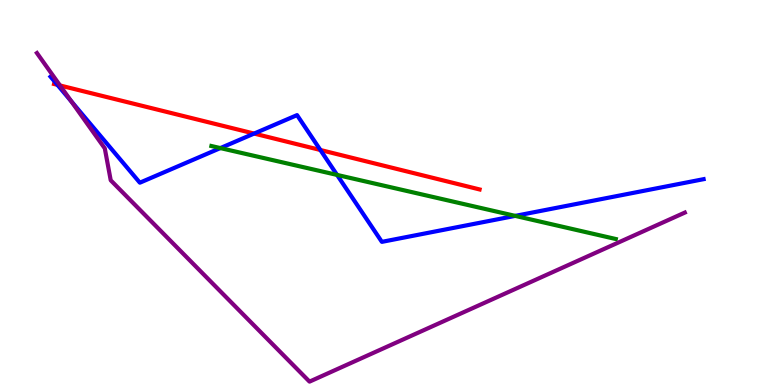[{'lines': ['blue', 'red'], 'intersections': [{'x': 0.741, 'y': 7.8}, {'x': 3.28, 'y': 6.53}, {'x': 4.13, 'y': 6.1}]}, {'lines': ['green', 'red'], 'intersections': []}, {'lines': ['purple', 'red'], 'intersections': [{'x': 0.774, 'y': 7.78}]}, {'lines': ['blue', 'green'], 'intersections': [{'x': 2.84, 'y': 6.15}, {'x': 4.35, 'y': 5.46}, {'x': 6.65, 'y': 4.39}]}, {'lines': ['blue', 'purple'], 'intersections': [{'x': 0.92, 'y': 7.37}]}, {'lines': ['green', 'purple'], 'intersections': []}]